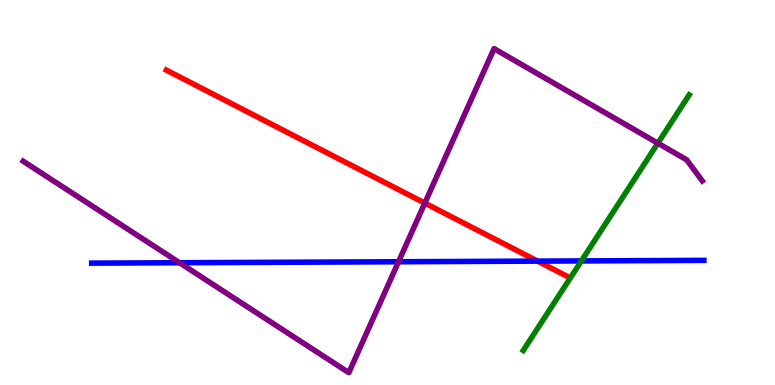[{'lines': ['blue', 'red'], 'intersections': [{'x': 6.94, 'y': 3.22}]}, {'lines': ['green', 'red'], 'intersections': []}, {'lines': ['purple', 'red'], 'intersections': [{'x': 5.48, 'y': 4.72}]}, {'lines': ['blue', 'green'], 'intersections': [{'x': 7.5, 'y': 3.22}]}, {'lines': ['blue', 'purple'], 'intersections': [{'x': 2.32, 'y': 3.18}, {'x': 5.14, 'y': 3.2}]}, {'lines': ['green', 'purple'], 'intersections': [{'x': 8.49, 'y': 6.28}]}]